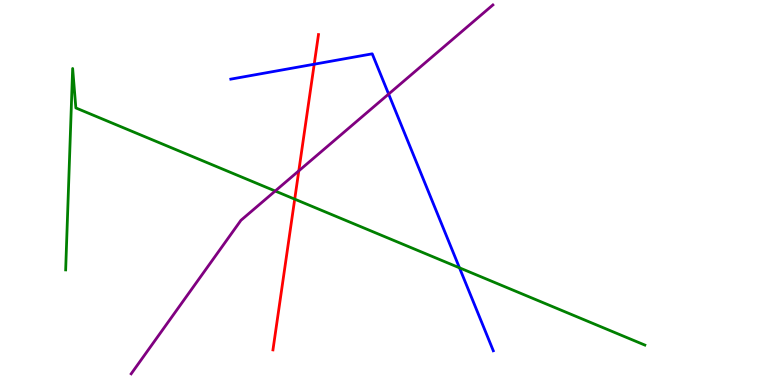[{'lines': ['blue', 'red'], 'intersections': [{'x': 4.05, 'y': 8.33}]}, {'lines': ['green', 'red'], 'intersections': [{'x': 3.8, 'y': 4.83}]}, {'lines': ['purple', 'red'], 'intersections': [{'x': 3.86, 'y': 5.56}]}, {'lines': ['blue', 'green'], 'intersections': [{'x': 5.93, 'y': 3.04}]}, {'lines': ['blue', 'purple'], 'intersections': [{'x': 5.01, 'y': 7.56}]}, {'lines': ['green', 'purple'], 'intersections': [{'x': 3.55, 'y': 5.04}]}]